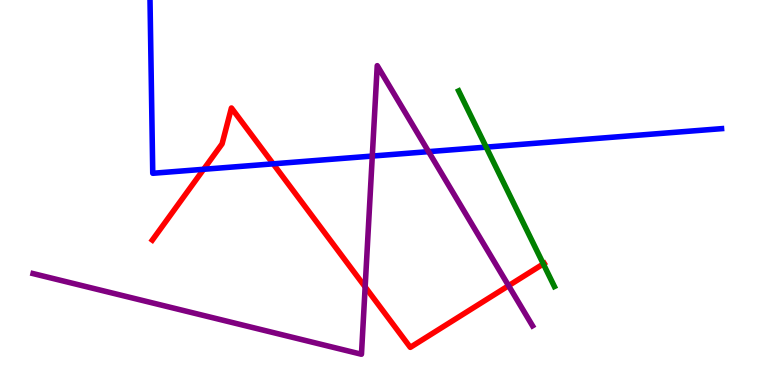[{'lines': ['blue', 'red'], 'intersections': [{'x': 2.63, 'y': 5.6}, {'x': 3.52, 'y': 5.74}]}, {'lines': ['green', 'red'], 'intersections': [{'x': 7.01, 'y': 3.15}]}, {'lines': ['purple', 'red'], 'intersections': [{'x': 4.71, 'y': 2.55}, {'x': 6.56, 'y': 2.58}]}, {'lines': ['blue', 'green'], 'intersections': [{'x': 6.27, 'y': 6.18}]}, {'lines': ['blue', 'purple'], 'intersections': [{'x': 4.8, 'y': 5.95}, {'x': 5.53, 'y': 6.06}]}, {'lines': ['green', 'purple'], 'intersections': []}]